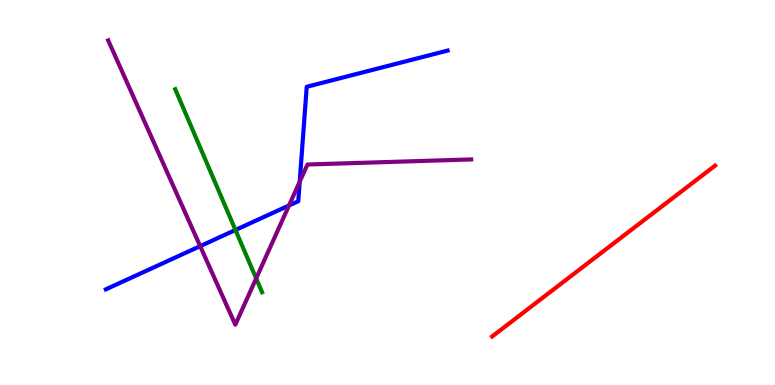[{'lines': ['blue', 'red'], 'intersections': []}, {'lines': ['green', 'red'], 'intersections': []}, {'lines': ['purple', 'red'], 'intersections': []}, {'lines': ['blue', 'green'], 'intersections': [{'x': 3.04, 'y': 4.03}]}, {'lines': ['blue', 'purple'], 'intersections': [{'x': 2.58, 'y': 3.61}, {'x': 3.73, 'y': 4.66}, {'x': 3.87, 'y': 5.28}]}, {'lines': ['green', 'purple'], 'intersections': [{'x': 3.31, 'y': 2.77}]}]